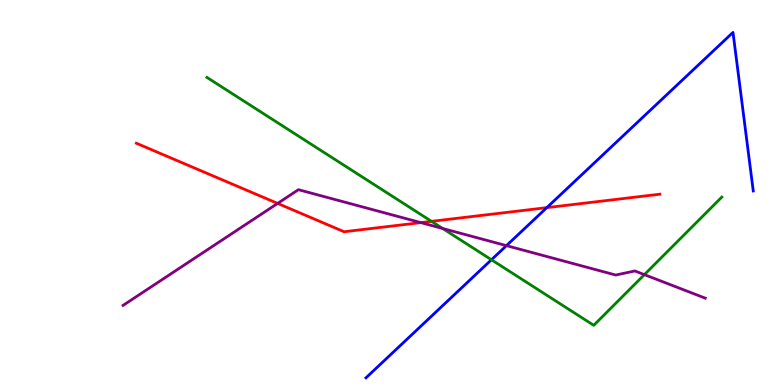[{'lines': ['blue', 'red'], 'intersections': [{'x': 7.06, 'y': 4.61}]}, {'lines': ['green', 'red'], 'intersections': [{'x': 5.57, 'y': 4.25}]}, {'lines': ['purple', 'red'], 'intersections': [{'x': 3.58, 'y': 4.72}, {'x': 5.43, 'y': 4.22}]}, {'lines': ['blue', 'green'], 'intersections': [{'x': 6.34, 'y': 3.25}]}, {'lines': ['blue', 'purple'], 'intersections': [{'x': 6.53, 'y': 3.62}]}, {'lines': ['green', 'purple'], 'intersections': [{'x': 5.71, 'y': 4.07}, {'x': 8.31, 'y': 2.87}]}]